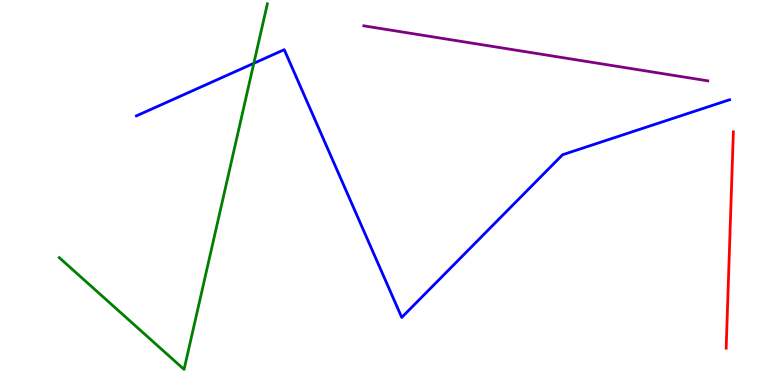[{'lines': ['blue', 'red'], 'intersections': []}, {'lines': ['green', 'red'], 'intersections': []}, {'lines': ['purple', 'red'], 'intersections': []}, {'lines': ['blue', 'green'], 'intersections': [{'x': 3.28, 'y': 8.36}]}, {'lines': ['blue', 'purple'], 'intersections': []}, {'lines': ['green', 'purple'], 'intersections': []}]